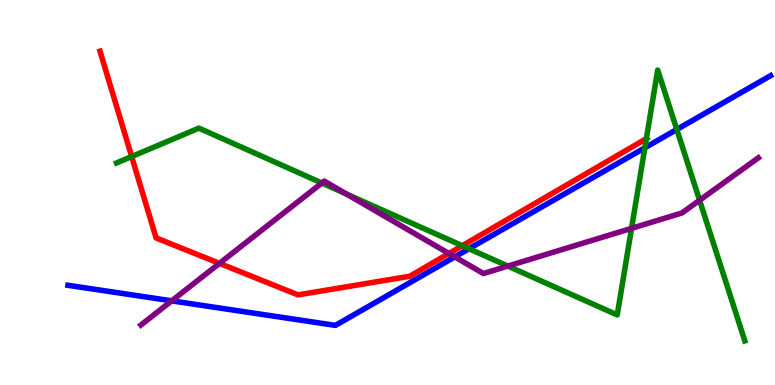[{'lines': ['blue', 'red'], 'intersections': []}, {'lines': ['green', 'red'], 'intersections': [{'x': 1.7, 'y': 5.93}, {'x': 5.96, 'y': 3.62}, {'x': 8.34, 'y': 6.4}]}, {'lines': ['purple', 'red'], 'intersections': [{'x': 2.83, 'y': 3.16}, {'x': 5.79, 'y': 3.42}]}, {'lines': ['blue', 'green'], 'intersections': [{'x': 6.05, 'y': 3.54}, {'x': 8.32, 'y': 6.16}, {'x': 8.73, 'y': 6.64}]}, {'lines': ['blue', 'purple'], 'intersections': [{'x': 2.22, 'y': 2.19}, {'x': 5.87, 'y': 3.33}]}, {'lines': ['green', 'purple'], 'intersections': [{'x': 4.15, 'y': 5.25}, {'x': 4.47, 'y': 4.96}, {'x': 6.55, 'y': 3.09}, {'x': 8.15, 'y': 4.07}, {'x': 9.03, 'y': 4.8}]}]